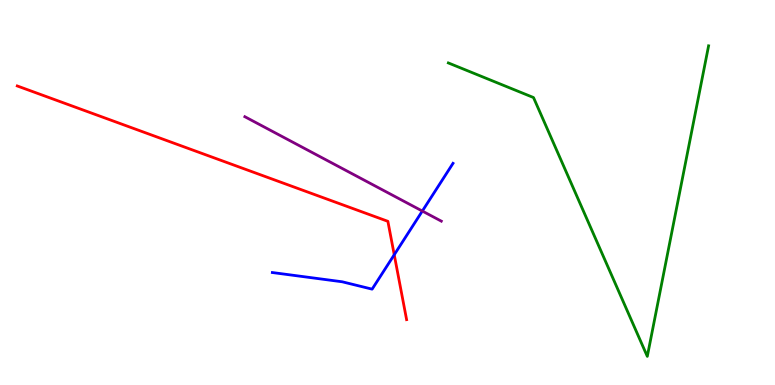[{'lines': ['blue', 'red'], 'intersections': [{'x': 5.09, 'y': 3.38}]}, {'lines': ['green', 'red'], 'intersections': []}, {'lines': ['purple', 'red'], 'intersections': []}, {'lines': ['blue', 'green'], 'intersections': []}, {'lines': ['blue', 'purple'], 'intersections': [{'x': 5.45, 'y': 4.52}]}, {'lines': ['green', 'purple'], 'intersections': []}]